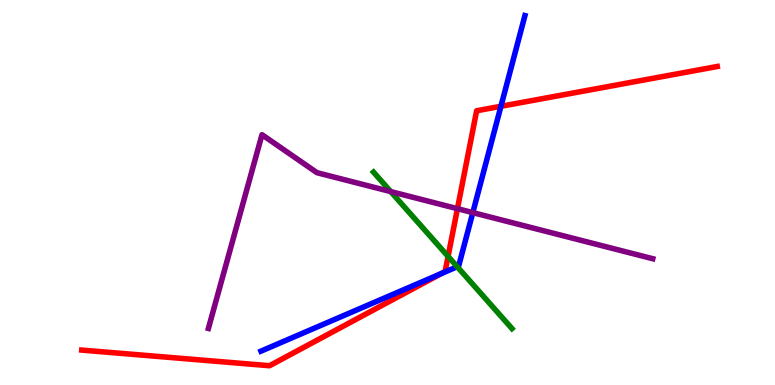[{'lines': ['blue', 'red'], 'intersections': [{'x': 5.7, 'y': 2.9}, {'x': 6.46, 'y': 7.24}]}, {'lines': ['green', 'red'], 'intersections': [{'x': 5.78, 'y': 3.34}]}, {'lines': ['purple', 'red'], 'intersections': [{'x': 5.9, 'y': 4.58}]}, {'lines': ['blue', 'green'], 'intersections': [{'x': 5.9, 'y': 3.07}]}, {'lines': ['blue', 'purple'], 'intersections': [{'x': 6.1, 'y': 4.48}]}, {'lines': ['green', 'purple'], 'intersections': [{'x': 5.04, 'y': 5.02}]}]